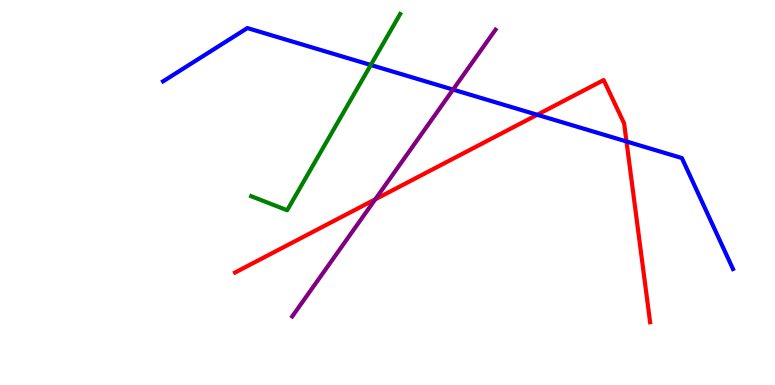[{'lines': ['blue', 'red'], 'intersections': [{'x': 6.93, 'y': 7.02}, {'x': 8.08, 'y': 6.33}]}, {'lines': ['green', 'red'], 'intersections': []}, {'lines': ['purple', 'red'], 'intersections': [{'x': 4.84, 'y': 4.82}]}, {'lines': ['blue', 'green'], 'intersections': [{'x': 4.78, 'y': 8.31}]}, {'lines': ['blue', 'purple'], 'intersections': [{'x': 5.85, 'y': 7.67}]}, {'lines': ['green', 'purple'], 'intersections': []}]